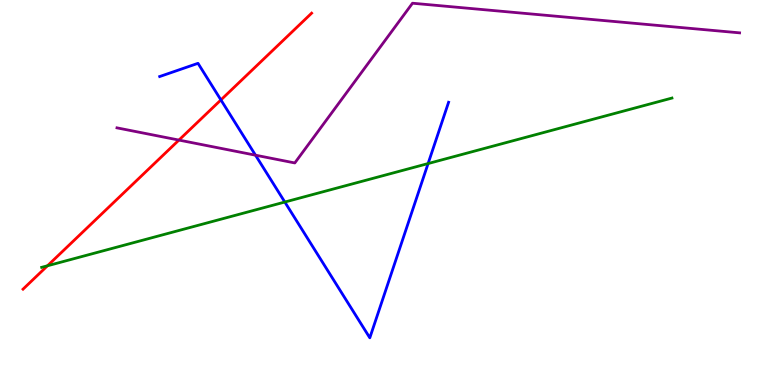[{'lines': ['blue', 'red'], 'intersections': [{'x': 2.85, 'y': 7.4}]}, {'lines': ['green', 'red'], 'intersections': [{'x': 0.613, 'y': 3.1}]}, {'lines': ['purple', 'red'], 'intersections': [{'x': 2.31, 'y': 6.36}]}, {'lines': ['blue', 'green'], 'intersections': [{'x': 3.68, 'y': 4.75}, {'x': 5.52, 'y': 5.75}]}, {'lines': ['blue', 'purple'], 'intersections': [{'x': 3.3, 'y': 5.97}]}, {'lines': ['green', 'purple'], 'intersections': []}]